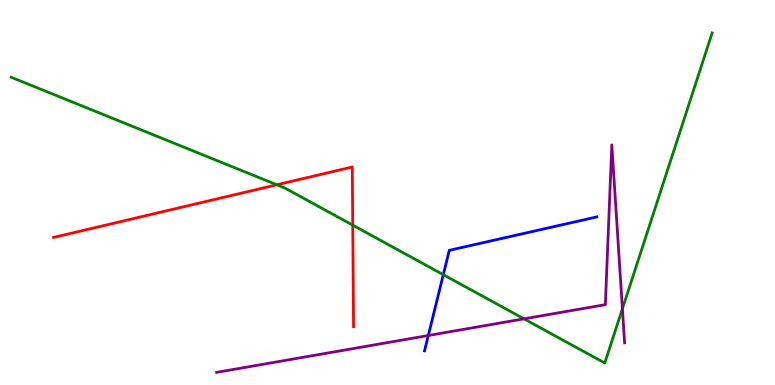[{'lines': ['blue', 'red'], 'intersections': []}, {'lines': ['green', 'red'], 'intersections': [{'x': 3.57, 'y': 5.2}, {'x': 4.55, 'y': 4.15}]}, {'lines': ['purple', 'red'], 'intersections': []}, {'lines': ['blue', 'green'], 'intersections': [{'x': 5.72, 'y': 2.87}]}, {'lines': ['blue', 'purple'], 'intersections': [{'x': 5.53, 'y': 1.29}]}, {'lines': ['green', 'purple'], 'intersections': [{'x': 6.76, 'y': 1.72}, {'x': 8.03, 'y': 1.98}]}]